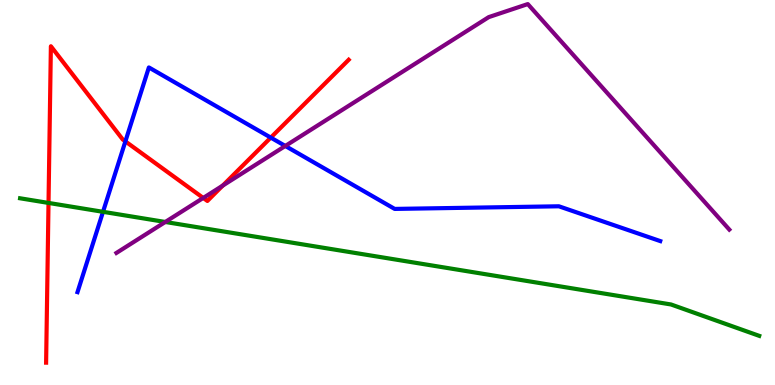[{'lines': ['blue', 'red'], 'intersections': [{'x': 1.62, 'y': 6.33}, {'x': 3.49, 'y': 6.43}]}, {'lines': ['green', 'red'], 'intersections': [{'x': 0.626, 'y': 4.73}]}, {'lines': ['purple', 'red'], 'intersections': [{'x': 2.62, 'y': 4.86}, {'x': 2.87, 'y': 5.18}]}, {'lines': ['blue', 'green'], 'intersections': [{'x': 1.33, 'y': 4.5}]}, {'lines': ['blue', 'purple'], 'intersections': [{'x': 3.68, 'y': 6.21}]}, {'lines': ['green', 'purple'], 'intersections': [{'x': 2.13, 'y': 4.23}]}]